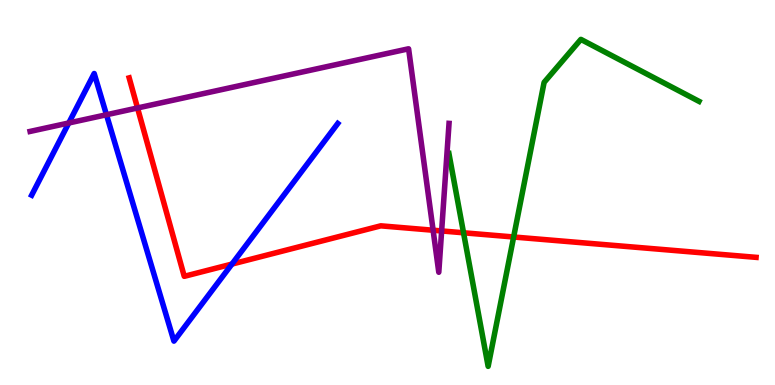[{'lines': ['blue', 'red'], 'intersections': [{'x': 2.99, 'y': 3.14}]}, {'lines': ['green', 'red'], 'intersections': [{'x': 5.98, 'y': 3.95}, {'x': 6.63, 'y': 3.84}]}, {'lines': ['purple', 'red'], 'intersections': [{'x': 1.77, 'y': 7.2}, {'x': 5.59, 'y': 4.02}, {'x': 5.7, 'y': 4.0}]}, {'lines': ['blue', 'green'], 'intersections': []}, {'lines': ['blue', 'purple'], 'intersections': [{'x': 0.887, 'y': 6.81}, {'x': 1.37, 'y': 7.02}]}, {'lines': ['green', 'purple'], 'intersections': []}]